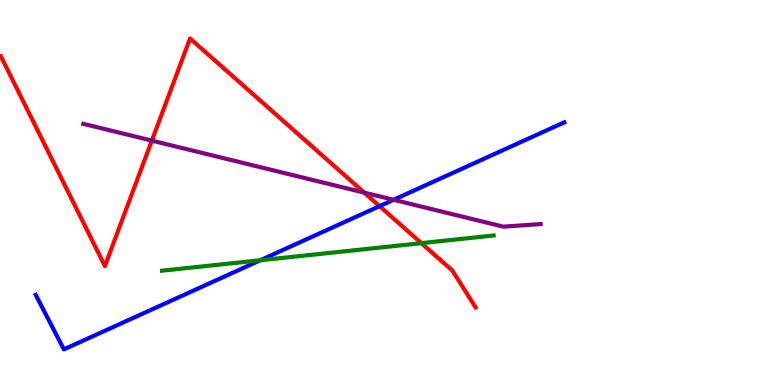[{'lines': ['blue', 'red'], 'intersections': [{'x': 4.9, 'y': 4.65}]}, {'lines': ['green', 'red'], 'intersections': [{'x': 5.44, 'y': 3.68}]}, {'lines': ['purple', 'red'], 'intersections': [{'x': 1.96, 'y': 6.35}, {'x': 4.7, 'y': 5.0}]}, {'lines': ['blue', 'green'], 'intersections': [{'x': 3.36, 'y': 3.24}]}, {'lines': ['blue', 'purple'], 'intersections': [{'x': 5.08, 'y': 4.81}]}, {'lines': ['green', 'purple'], 'intersections': []}]